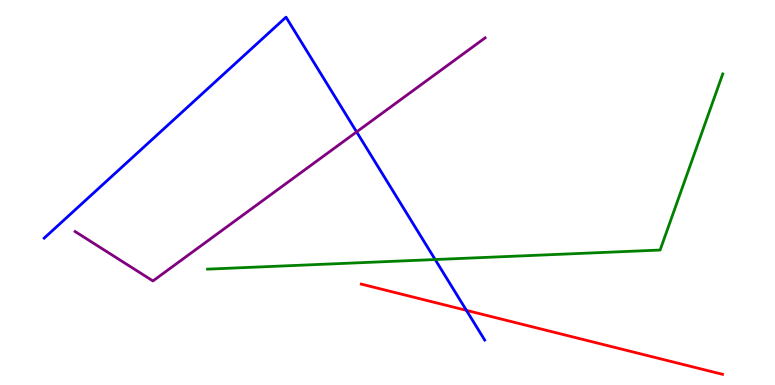[{'lines': ['blue', 'red'], 'intersections': [{'x': 6.02, 'y': 1.94}]}, {'lines': ['green', 'red'], 'intersections': []}, {'lines': ['purple', 'red'], 'intersections': []}, {'lines': ['blue', 'green'], 'intersections': [{'x': 5.61, 'y': 3.26}]}, {'lines': ['blue', 'purple'], 'intersections': [{'x': 4.6, 'y': 6.57}]}, {'lines': ['green', 'purple'], 'intersections': []}]